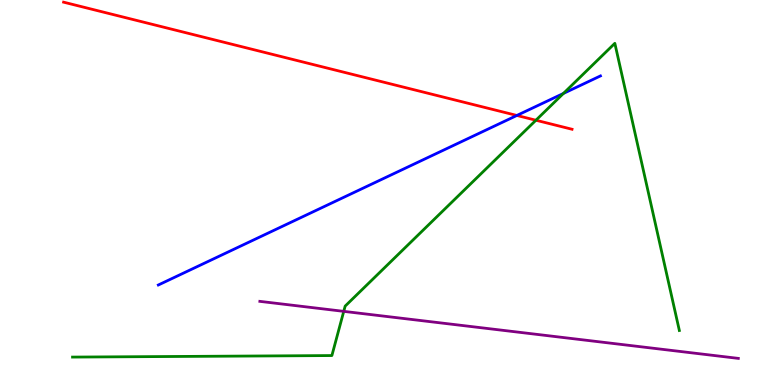[{'lines': ['blue', 'red'], 'intersections': [{'x': 6.67, 'y': 7.0}]}, {'lines': ['green', 'red'], 'intersections': [{'x': 6.92, 'y': 6.88}]}, {'lines': ['purple', 'red'], 'intersections': []}, {'lines': ['blue', 'green'], 'intersections': [{'x': 7.27, 'y': 7.57}]}, {'lines': ['blue', 'purple'], 'intersections': []}, {'lines': ['green', 'purple'], 'intersections': [{'x': 4.44, 'y': 1.91}]}]